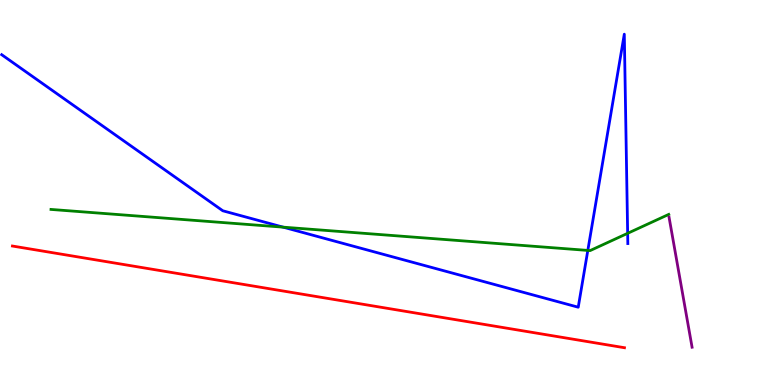[{'lines': ['blue', 'red'], 'intersections': []}, {'lines': ['green', 'red'], 'intersections': []}, {'lines': ['purple', 'red'], 'intersections': []}, {'lines': ['blue', 'green'], 'intersections': [{'x': 3.65, 'y': 4.1}, {'x': 7.58, 'y': 3.5}, {'x': 8.1, 'y': 3.94}]}, {'lines': ['blue', 'purple'], 'intersections': []}, {'lines': ['green', 'purple'], 'intersections': []}]